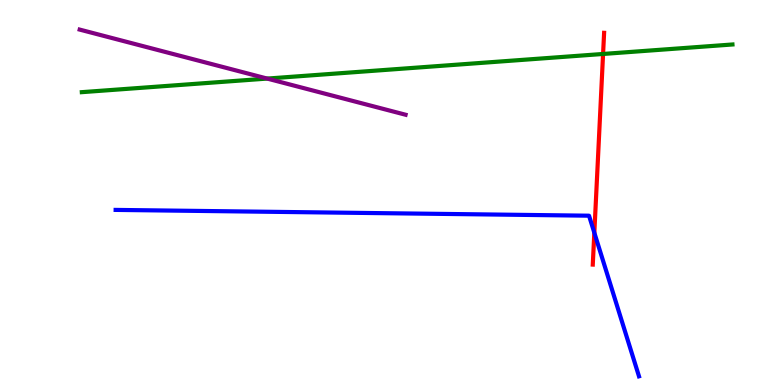[{'lines': ['blue', 'red'], 'intersections': [{'x': 7.67, 'y': 3.96}]}, {'lines': ['green', 'red'], 'intersections': [{'x': 7.78, 'y': 8.6}]}, {'lines': ['purple', 'red'], 'intersections': []}, {'lines': ['blue', 'green'], 'intersections': []}, {'lines': ['blue', 'purple'], 'intersections': []}, {'lines': ['green', 'purple'], 'intersections': [{'x': 3.45, 'y': 7.96}]}]